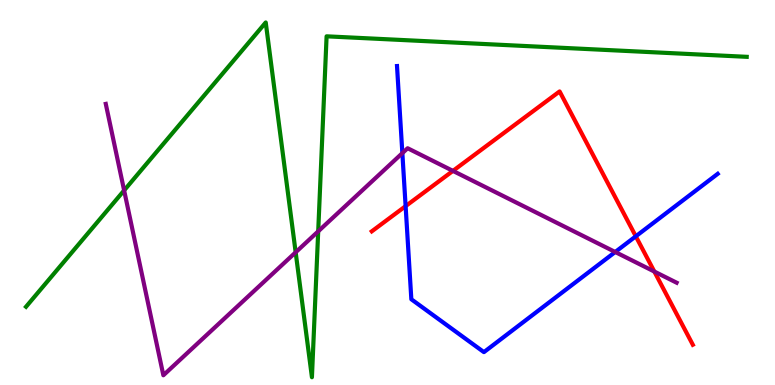[{'lines': ['blue', 'red'], 'intersections': [{'x': 5.23, 'y': 4.65}, {'x': 8.2, 'y': 3.86}]}, {'lines': ['green', 'red'], 'intersections': []}, {'lines': ['purple', 'red'], 'intersections': [{'x': 5.84, 'y': 5.56}, {'x': 8.44, 'y': 2.95}]}, {'lines': ['blue', 'green'], 'intersections': []}, {'lines': ['blue', 'purple'], 'intersections': [{'x': 5.19, 'y': 6.02}, {'x': 7.94, 'y': 3.45}]}, {'lines': ['green', 'purple'], 'intersections': [{'x': 1.6, 'y': 5.05}, {'x': 3.81, 'y': 3.45}, {'x': 4.11, 'y': 3.99}]}]